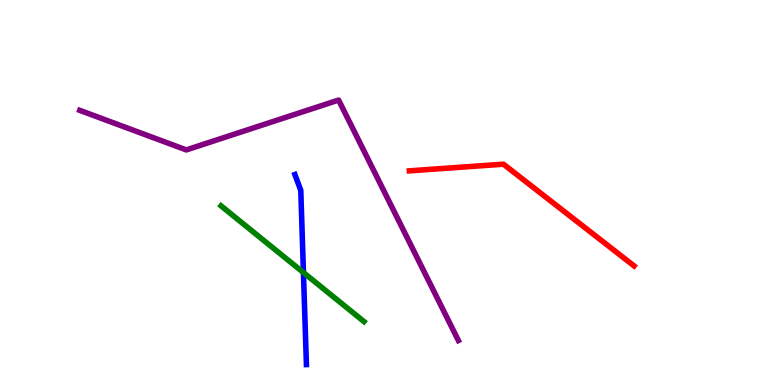[{'lines': ['blue', 'red'], 'intersections': []}, {'lines': ['green', 'red'], 'intersections': []}, {'lines': ['purple', 'red'], 'intersections': []}, {'lines': ['blue', 'green'], 'intersections': [{'x': 3.92, 'y': 2.92}]}, {'lines': ['blue', 'purple'], 'intersections': []}, {'lines': ['green', 'purple'], 'intersections': []}]